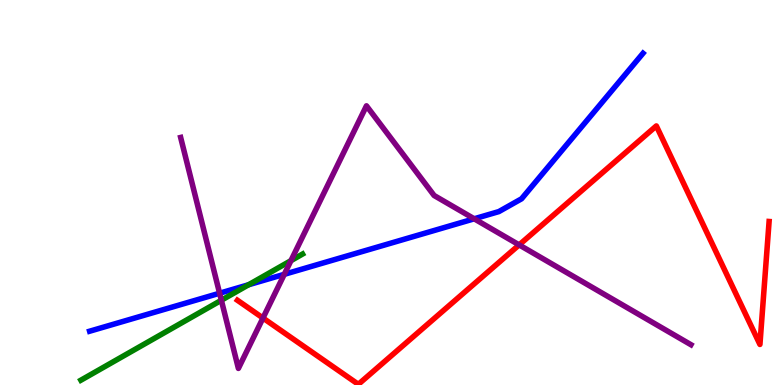[{'lines': ['blue', 'red'], 'intersections': []}, {'lines': ['green', 'red'], 'intersections': []}, {'lines': ['purple', 'red'], 'intersections': [{'x': 3.39, 'y': 1.74}, {'x': 6.7, 'y': 3.64}]}, {'lines': ['blue', 'green'], 'intersections': [{'x': 3.21, 'y': 2.6}]}, {'lines': ['blue', 'purple'], 'intersections': [{'x': 2.83, 'y': 2.38}, {'x': 3.67, 'y': 2.87}, {'x': 6.12, 'y': 4.32}]}, {'lines': ['green', 'purple'], 'intersections': [{'x': 2.86, 'y': 2.2}, {'x': 3.75, 'y': 3.23}]}]